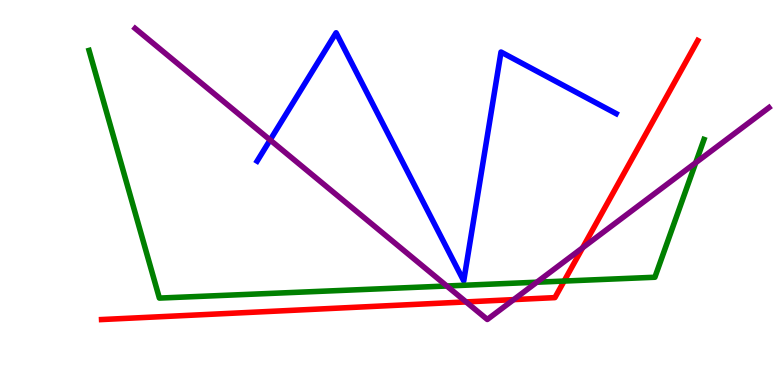[{'lines': ['blue', 'red'], 'intersections': []}, {'lines': ['green', 'red'], 'intersections': [{'x': 7.28, 'y': 2.7}]}, {'lines': ['purple', 'red'], 'intersections': [{'x': 6.01, 'y': 2.16}, {'x': 6.63, 'y': 2.22}, {'x': 7.52, 'y': 3.56}]}, {'lines': ['blue', 'green'], 'intersections': []}, {'lines': ['blue', 'purple'], 'intersections': [{'x': 3.49, 'y': 6.36}]}, {'lines': ['green', 'purple'], 'intersections': [{'x': 5.77, 'y': 2.57}, {'x': 6.93, 'y': 2.67}, {'x': 8.98, 'y': 5.77}]}]